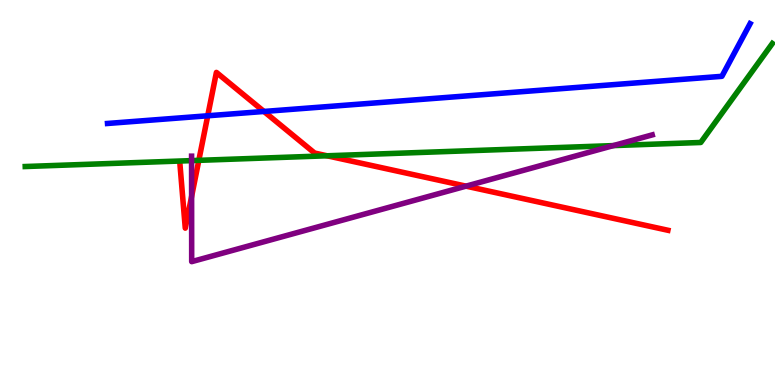[{'lines': ['blue', 'red'], 'intersections': [{'x': 2.68, 'y': 6.99}, {'x': 3.41, 'y': 7.1}]}, {'lines': ['green', 'red'], 'intersections': [{'x': 2.57, 'y': 5.84}, {'x': 4.22, 'y': 5.95}]}, {'lines': ['purple', 'red'], 'intersections': [{'x': 2.47, 'y': 4.9}, {'x': 6.01, 'y': 5.17}]}, {'lines': ['blue', 'green'], 'intersections': []}, {'lines': ['blue', 'purple'], 'intersections': []}, {'lines': ['green', 'purple'], 'intersections': [{'x': 2.47, 'y': 5.83}, {'x': 7.91, 'y': 6.22}]}]